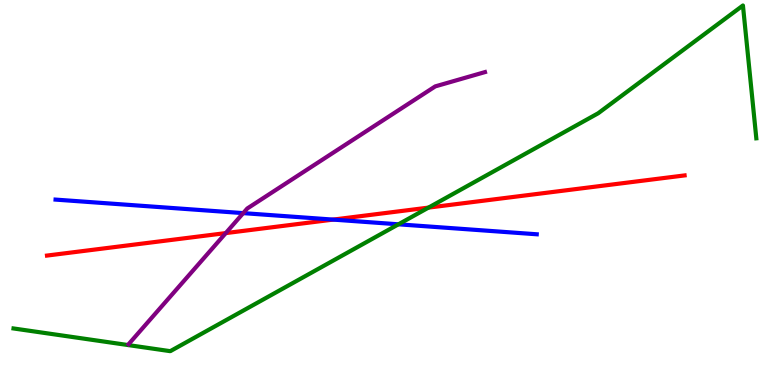[{'lines': ['blue', 'red'], 'intersections': [{'x': 4.3, 'y': 4.3}]}, {'lines': ['green', 'red'], 'intersections': [{'x': 5.53, 'y': 4.61}]}, {'lines': ['purple', 'red'], 'intersections': [{'x': 2.91, 'y': 3.95}]}, {'lines': ['blue', 'green'], 'intersections': [{'x': 5.14, 'y': 4.17}]}, {'lines': ['blue', 'purple'], 'intersections': [{'x': 3.14, 'y': 4.46}]}, {'lines': ['green', 'purple'], 'intersections': []}]